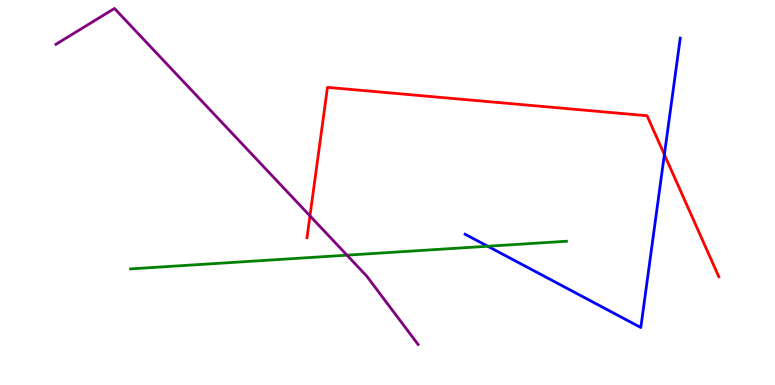[{'lines': ['blue', 'red'], 'intersections': [{'x': 8.57, 'y': 5.98}]}, {'lines': ['green', 'red'], 'intersections': []}, {'lines': ['purple', 'red'], 'intersections': [{'x': 4.0, 'y': 4.39}]}, {'lines': ['blue', 'green'], 'intersections': [{'x': 6.29, 'y': 3.6}]}, {'lines': ['blue', 'purple'], 'intersections': []}, {'lines': ['green', 'purple'], 'intersections': [{'x': 4.48, 'y': 3.37}]}]